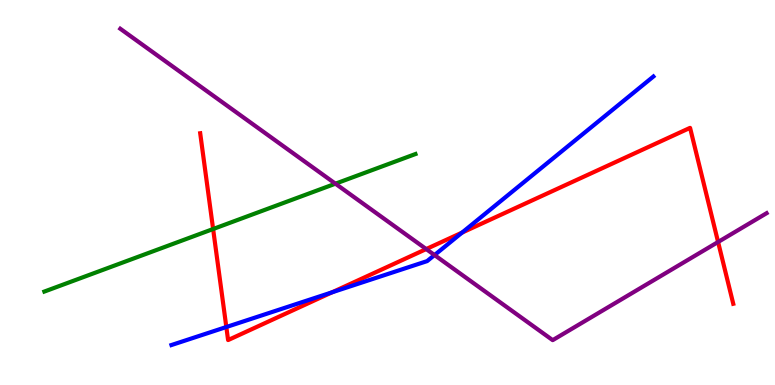[{'lines': ['blue', 'red'], 'intersections': [{'x': 2.92, 'y': 1.51}, {'x': 4.28, 'y': 2.41}, {'x': 5.96, 'y': 3.96}]}, {'lines': ['green', 'red'], 'intersections': [{'x': 2.75, 'y': 4.05}]}, {'lines': ['purple', 'red'], 'intersections': [{'x': 5.5, 'y': 3.53}, {'x': 9.27, 'y': 3.71}]}, {'lines': ['blue', 'green'], 'intersections': []}, {'lines': ['blue', 'purple'], 'intersections': [{'x': 5.61, 'y': 3.38}]}, {'lines': ['green', 'purple'], 'intersections': [{'x': 4.33, 'y': 5.23}]}]